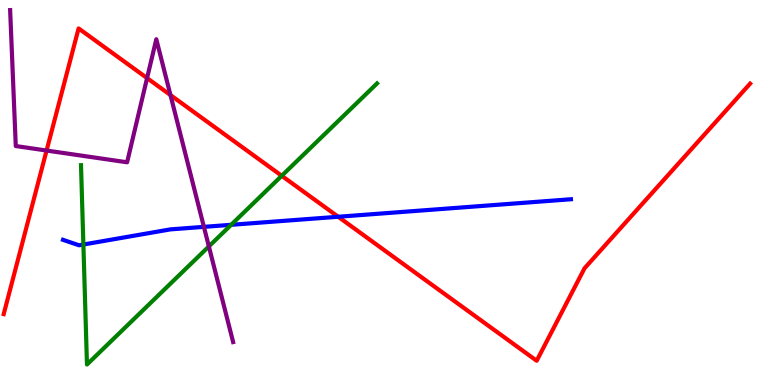[{'lines': ['blue', 'red'], 'intersections': [{'x': 4.36, 'y': 4.37}]}, {'lines': ['green', 'red'], 'intersections': [{'x': 3.64, 'y': 5.43}]}, {'lines': ['purple', 'red'], 'intersections': [{'x': 0.601, 'y': 6.09}, {'x': 1.9, 'y': 7.97}, {'x': 2.2, 'y': 7.53}]}, {'lines': ['blue', 'green'], 'intersections': [{'x': 1.08, 'y': 3.65}, {'x': 2.98, 'y': 4.16}]}, {'lines': ['blue', 'purple'], 'intersections': [{'x': 2.63, 'y': 4.11}]}, {'lines': ['green', 'purple'], 'intersections': [{'x': 2.69, 'y': 3.6}]}]